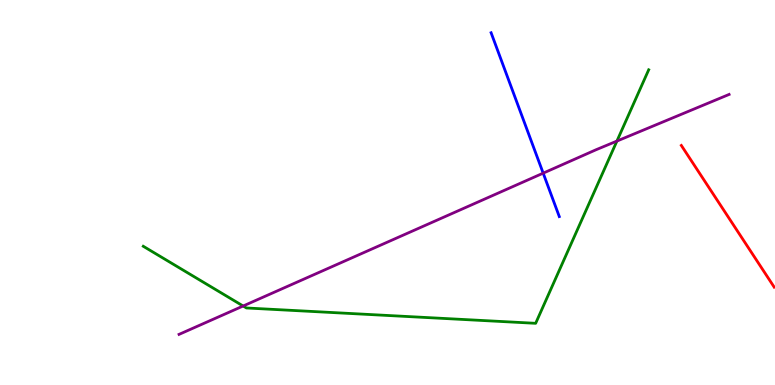[{'lines': ['blue', 'red'], 'intersections': []}, {'lines': ['green', 'red'], 'intersections': []}, {'lines': ['purple', 'red'], 'intersections': []}, {'lines': ['blue', 'green'], 'intersections': []}, {'lines': ['blue', 'purple'], 'intersections': [{'x': 7.01, 'y': 5.5}]}, {'lines': ['green', 'purple'], 'intersections': [{'x': 3.14, 'y': 2.05}, {'x': 7.96, 'y': 6.34}]}]